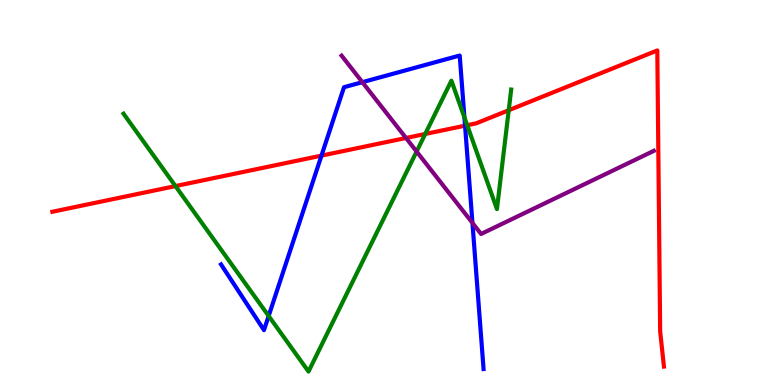[{'lines': ['blue', 'red'], 'intersections': [{'x': 4.15, 'y': 5.96}, {'x': 6.0, 'y': 6.74}]}, {'lines': ['green', 'red'], 'intersections': [{'x': 2.26, 'y': 5.17}, {'x': 5.49, 'y': 6.52}, {'x': 6.03, 'y': 6.75}, {'x': 6.56, 'y': 7.14}]}, {'lines': ['purple', 'red'], 'intersections': [{'x': 5.24, 'y': 6.42}]}, {'lines': ['blue', 'green'], 'intersections': [{'x': 3.47, 'y': 1.79}, {'x': 5.99, 'y': 6.95}]}, {'lines': ['blue', 'purple'], 'intersections': [{'x': 4.68, 'y': 7.87}, {'x': 6.1, 'y': 4.21}]}, {'lines': ['green', 'purple'], 'intersections': [{'x': 5.38, 'y': 6.06}]}]